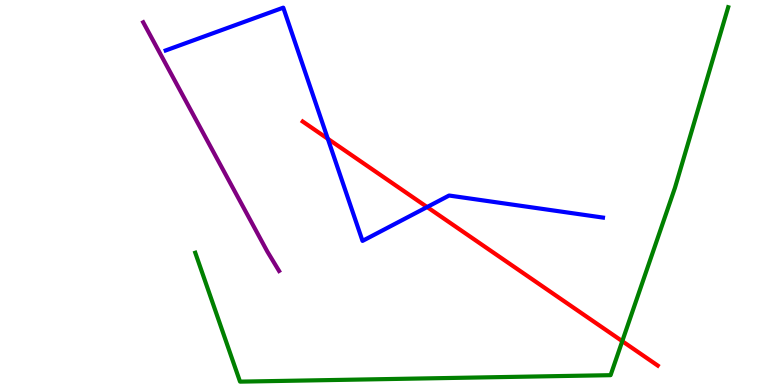[{'lines': ['blue', 'red'], 'intersections': [{'x': 4.23, 'y': 6.39}, {'x': 5.51, 'y': 4.62}]}, {'lines': ['green', 'red'], 'intersections': [{'x': 8.03, 'y': 1.14}]}, {'lines': ['purple', 'red'], 'intersections': []}, {'lines': ['blue', 'green'], 'intersections': []}, {'lines': ['blue', 'purple'], 'intersections': []}, {'lines': ['green', 'purple'], 'intersections': []}]